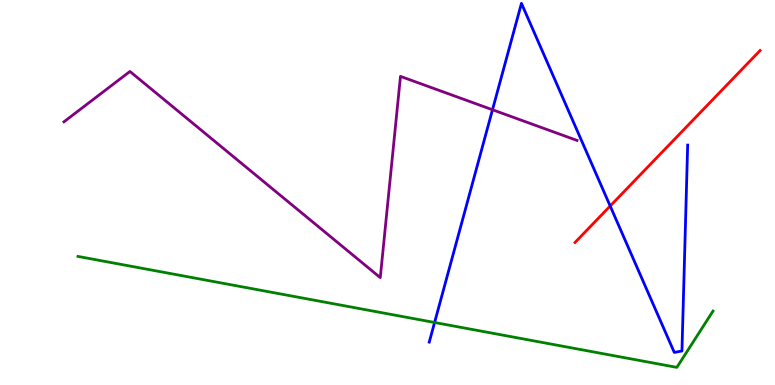[{'lines': ['blue', 'red'], 'intersections': [{'x': 7.87, 'y': 4.65}]}, {'lines': ['green', 'red'], 'intersections': []}, {'lines': ['purple', 'red'], 'intersections': []}, {'lines': ['blue', 'green'], 'intersections': [{'x': 5.61, 'y': 1.62}]}, {'lines': ['blue', 'purple'], 'intersections': [{'x': 6.35, 'y': 7.15}]}, {'lines': ['green', 'purple'], 'intersections': []}]